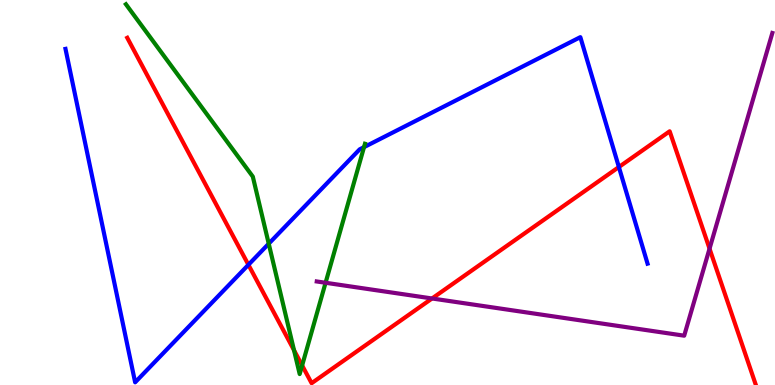[{'lines': ['blue', 'red'], 'intersections': [{'x': 3.21, 'y': 3.12}, {'x': 7.99, 'y': 5.66}]}, {'lines': ['green', 'red'], 'intersections': [{'x': 3.79, 'y': 0.902}, {'x': 3.9, 'y': 0.508}]}, {'lines': ['purple', 'red'], 'intersections': [{'x': 5.57, 'y': 2.25}, {'x': 9.16, 'y': 3.54}]}, {'lines': ['blue', 'green'], 'intersections': [{'x': 3.47, 'y': 3.67}, {'x': 4.7, 'y': 6.18}]}, {'lines': ['blue', 'purple'], 'intersections': []}, {'lines': ['green', 'purple'], 'intersections': [{'x': 4.2, 'y': 2.66}]}]